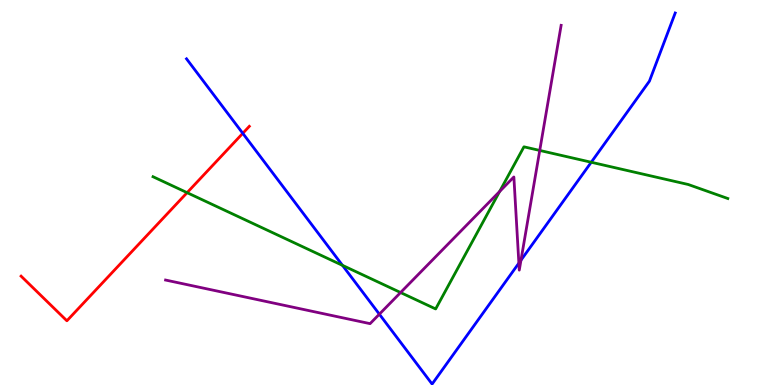[{'lines': ['blue', 'red'], 'intersections': [{'x': 3.13, 'y': 6.54}]}, {'lines': ['green', 'red'], 'intersections': [{'x': 2.41, 'y': 5.0}]}, {'lines': ['purple', 'red'], 'intersections': []}, {'lines': ['blue', 'green'], 'intersections': [{'x': 4.42, 'y': 3.11}, {'x': 7.63, 'y': 5.79}]}, {'lines': ['blue', 'purple'], 'intersections': [{'x': 4.89, 'y': 1.84}, {'x': 6.7, 'y': 3.17}, {'x': 6.72, 'y': 3.24}]}, {'lines': ['green', 'purple'], 'intersections': [{'x': 5.17, 'y': 2.4}, {'x': 6.45, 'y': 5.03}, {'x': 6.96, 'y': 6.09}]}]